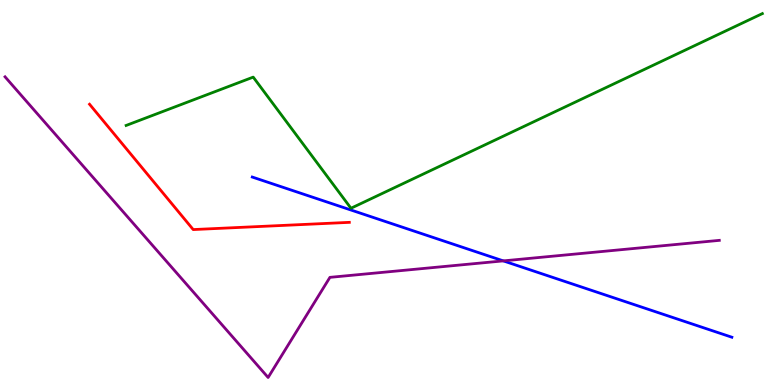[{'lines': ['blue', 'red'], 'intersections': []}, {'lines': ['green', 'red'], 'intersections': []}, {'lines': ['purple', 'red'], 'intersections': []}, {'lines': ['blue', 'green'], 'intersections': []}, {'lines': ['blue', 'purple'], 'intersections': [{'x': 6.49, 'y': 3.22}]}, {'lines': ['green', 'purple'], 'intersections': []}]